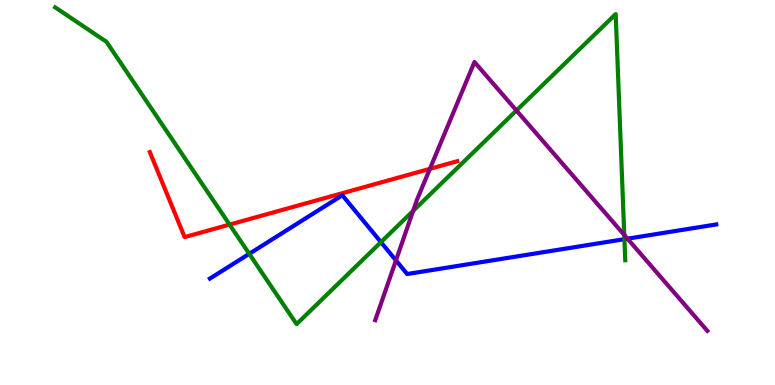[{'lines': ['blue', 'red'], 'intersections': []}, {'lines': ['green', 'red'], 'intersections': [{'x': 2.96, 'y': 4.17}]}, {'lines': ['purple', 'red'], 'intersections': [{'x': 5.55, 'y': 5.61}]}, {'lines': ['blue', 'green'], 'intersections': [{'x': 3.22, 'y': 3.41}, {'x': 4.92, 'y': 3.71}, {'x': 8.06, 'y': 3.79}]}, {'lines': ['blue', 'purple'], 'intersections': [{'x': 5.11, 'y': 3.24}, {'x': 8.1, 'y': 3.8}]}, {'lines': ['green', 'purple'], 'intersections': [{'x': 5.33, 'y': 4.52}, {'x': 6.66, 'y': 7.13}, {'x': 8.05, 'y': 3.9}]}]